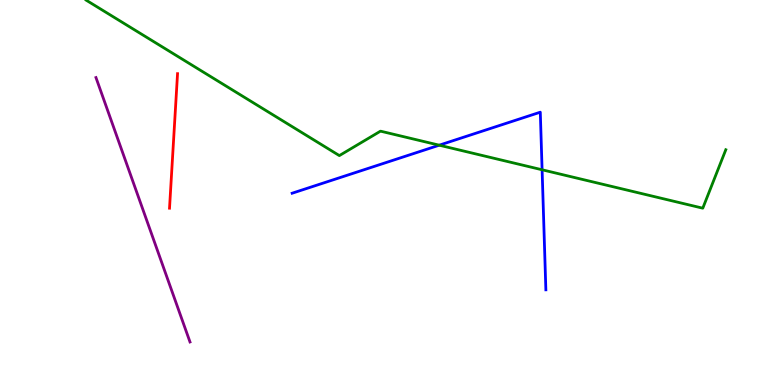[{'lines': ['blue', 'red'], 'intersections': []}, {'lines': ['green', 'red'], 'intersections': []}, {'lines': ['purple', 'red'], 'intersections': []}, {'lines': ['blue', 'green'], 'intersections': [{'x': 5.67, 'y': 6.23}, {'x': 6.99, 'y': 5.59}]}, {'lines': ['blue', 'purple'], 'intersections': []}, {'lines': ['green', 'purple'], 'intersections': []}]